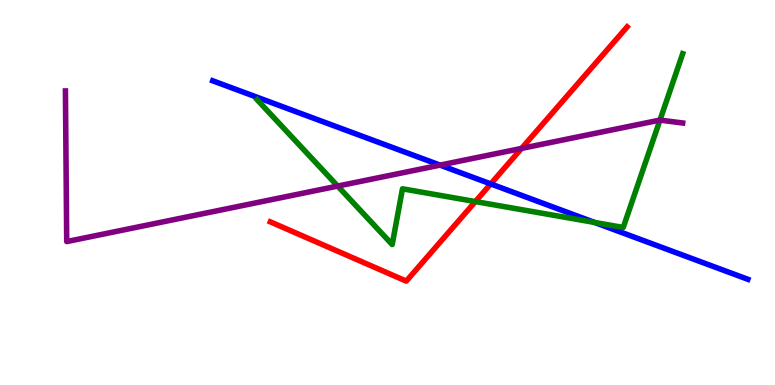[{'lines': ['blue', 'red'], 'intersections': [{'x': 6.33, 'y': 5.22}]}, {'lines': ['green', 'red'], 'intersections': [{'x': 6.13, 'y': 4.76}]}, {'lines': ['purple', 'red'], 'intersections': [{'x': 6.73, 'y': 6.14}]}, {'lines': ['blue', 'green'], 'intersections': [{'x': 7.67, 'y': 4.22}]}, {'lines': ['blue', 'purple'], 'intersections': [{'x': 5.68, 'y': 5.71}]}, {'lines': ['green', 'purple'], 'intersections': [{'x': 4.36, 'y': 5.17}, {'x': 8.52, 'y': 6.88}]}]